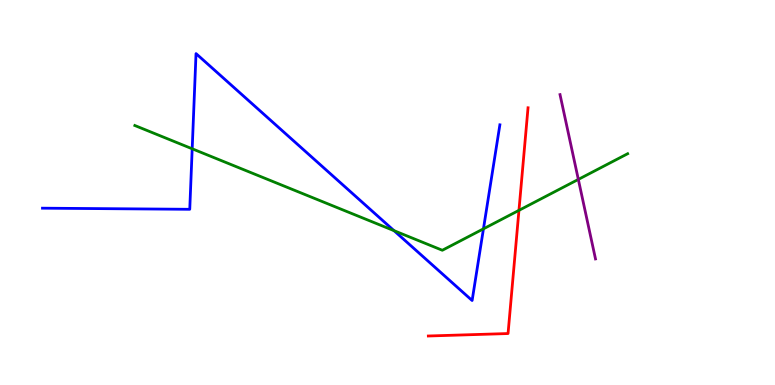[{'lines': ['blue', 'red'], 'intersections': []}, {'lines': ['green', 'red'], 'intersections': [{'x': 6.7, 'y': 4.54}]}, {'lines': ['purple', 'red'], 'intersections': []}, {'lines': ['blue', 'green'], 'intersections': [{'x': 2.48, 'y': 6.14}, {'x': 5.08, 'y': 4.01}, {'x': 6.24, 'y': 4.06}]}, {'lines': ['blue', 'purple'], 'intersections': []}, {'lines': ['green', 'purple'], 'intersections': [{'x': 7.46, 'y': 5.34}]}]